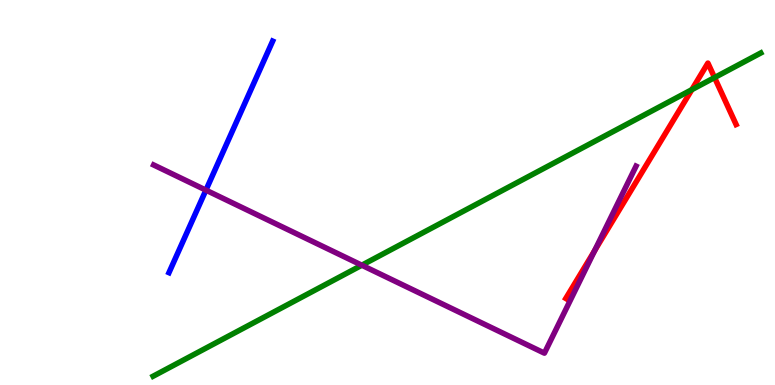[{'lines': ['blue', 'red'], 'intersections': []}, {'lines': ['green', 'red'], 'intersections': [{'x': 8.93, 'y': 7.67}, {'x': 9.22, 'y': 7.99}]}, {'lines': ['purple', 'red'], 'intersections': [{'x': 7.67, 'y': 3.49}]}, {'lines': ['blue', 'green'], 'intersections': []}, {'lines': ['blue', 'purple'], 'intersections': [{'x': 2.66, 'y': 5.06}]}, {'lines': ['green', 'purple'], 'intersections': [{'x': 4.67, 'y': 3.11}]}]